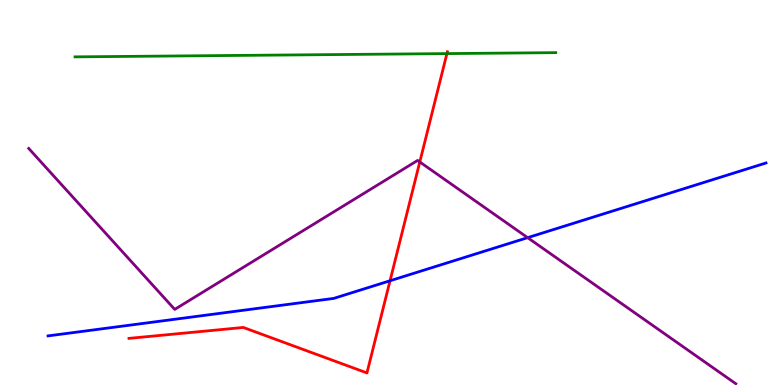[{'lines': ['blue', 'red'], 'intersections': [{'x': 5.03, 'y': 2.71}]}, {'lines': ['green', 'red'], 'intersections': [{'x': 5.77, 'y': 8.61}]}, {'lines': ['purple', 'red'], 'intersections': [{'x': 5.42, 'y': 5.79}]}, {'lines': ['blue', 'green'], 'intersections': []}, {'lines': ['blue', 'purple'], 'intersections': [{'x': 6.81, 'y': 3.83}]}, {'lines': ['green', 'purple'], 'intersections': []}]